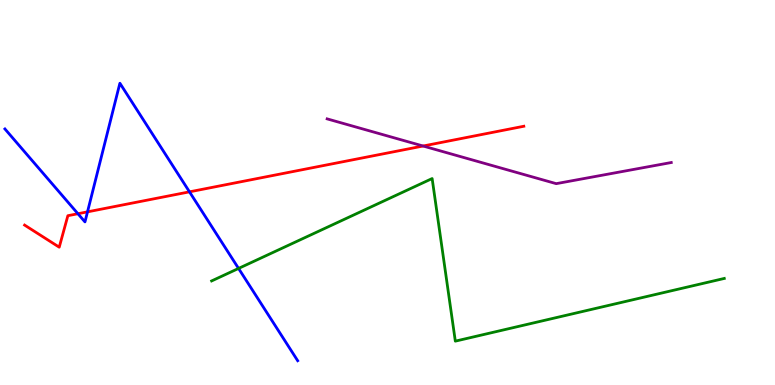[{'lines': ['blue', 'red'], 'intersections': [{'x': 1.01, 'y': 4.45}, {'x': 1.13, 'y': 4.5}, {'x': 2.45, 'y': 5.02}]}, {'lines': ['green', 'red'], 'intersections': []}, {'lines': ['purple', 'red'], 'intersections': [{'x': 5.46, 'y': 6.21}]}, {'lines': ['blue', 'green'], 'intersections': [{'x': 3.08, 'y': 3.03}]}, {'lines': ['blue', 'purple'], 'intersections': []}, {'lines': ['green', 'purple'], 'intersections': []}]